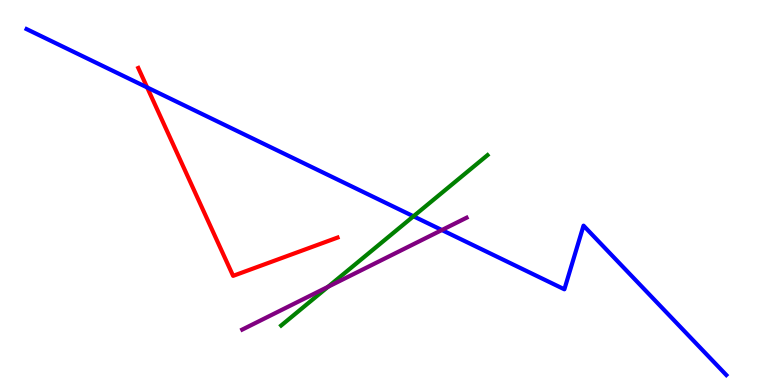[{'lines': ['blue', 'red'], 'intersections': [{'x': 1.9, 'y': 7.73}]}, {'lines': ['green', 'red'], 'intersections': []}, {'lines': ['purple', 'red'], 'intersections': []}, {'lines': ['blue', 'green'], 'intersections': [{'x': 5.33, 'y': 4.38}]}, {'lines': ['blue', 'purple'], 'intersections': [{'x': 5.7, 'y': 4.03}]}, {'lines': ['green', 'purple'], 'intersections': [{'x': 4.23, 'y': 2.55}]}]